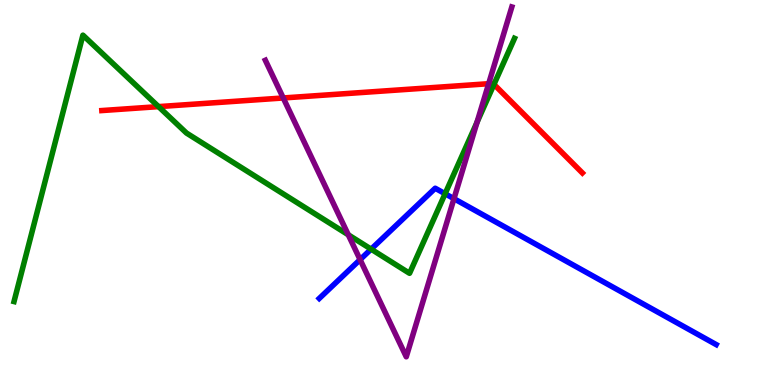[{'lines': ['blue', 'red'], 'intersections': []}, {'lines': ['green', 'red'], 'intersections': [{'x': 2.05, 'y': 7.23}, {'x': 6.37, 'y': 7.81}]}, {'lines': ['purple', 'red'], 'intersections': [{'x': 3.65, 'y': 7.46}, {'x': 6.31, 'y': 7.83}]}, {'lines': ['blue', 'green'], 'intersections': [{'x': 4.79, 'y': 3.53}, {'x': 5.74, 'y': 4.97}]}, {'lines': ['blue', 'purple'], 'intersections': [{'x': 4.65, 'y': 3.26}, {'x': 5.86, 'y': 4.84}]}, {'lines': ['green', 'purple'], 'intersections': [{'x': 4.49, 'y': 3.9}, {'x': 6.16, 'y': 6.83}]}]